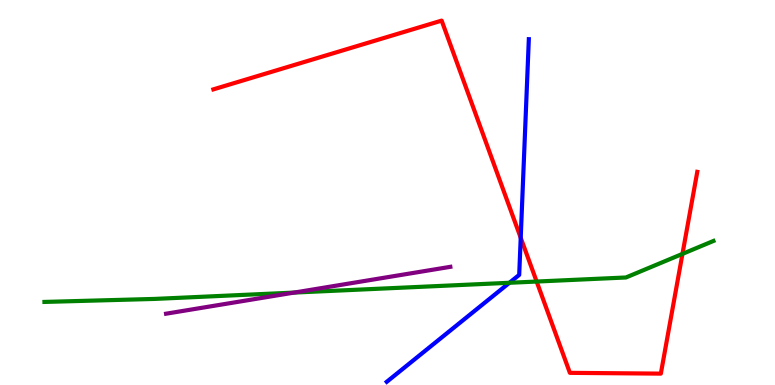[{'lines': ['blue', 'red'], 'intersections': [{'x': 6.72, 'y': 3.82}]}, {'lines': ['green', 'red'], 'intersections': [{'x': 6.92, 'y': 2.69}, {'x': 8.81, 'y': 3.41}]}, {'lines': ['purple', 'red'], 'intersections': []}, {'lines': ['blue', 'green'], 'intersections': [{'x': 6.57, 'y': 2.66}]}, {'lines': ['blue', 'purple'], 'intersections': []}, {'lines': ['green', 'purple'], 'intersections': [{'x': 3.8, 'y': 2.4}]}]